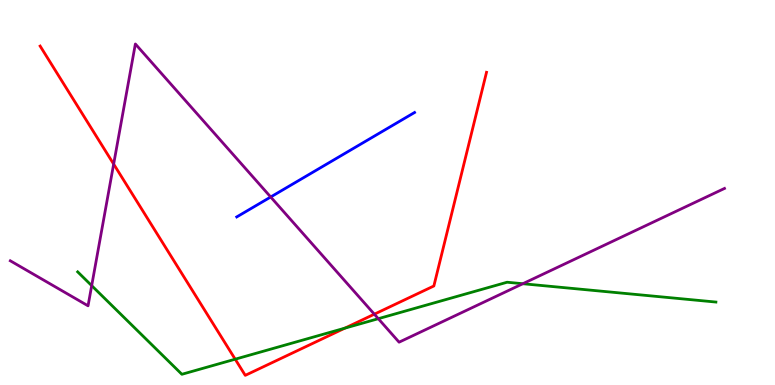[{'lines': ['blue', 'red'], 'intersections': []}, {'lines': ['green', 'red'], 'intersections': [{'x': 3.03, 'y': 0.67}, {'x': 4.45, 'y': 1.48}]}, {'lines': ['purple', 'red'], 'intersections': [{'x': 1.47, 'y': 5.74}, {'x': 4.83, 'y': 1.84}]}, {'lines': ['blue', 'green'], 'intersections': []}, {'lines': ['blue', 'purple'], 'intersections': [{'x': 3.49, 'y': 4.88}]}, {'lines': ['green', 'purple'], 'intersections': [{'x': 1.18, 'y': 2.58}, {'x': 4.88, 'y': 1.72}, {'x': 6.75, 'y': 2.63}]}]